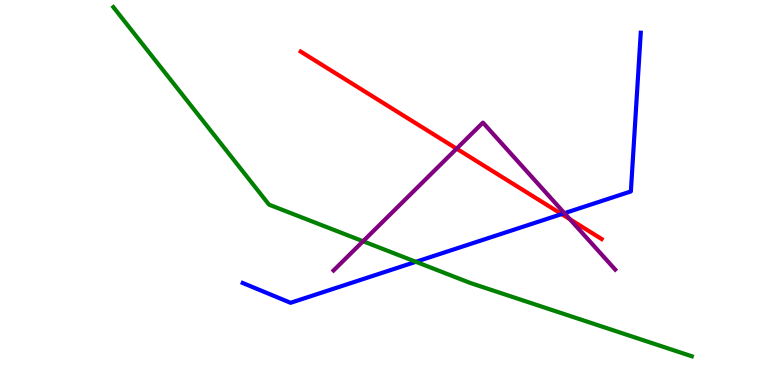[{'lines': ['blue', 'red'], 'intersections': [{'x': 7.25, 'y': 4.44}]}, {'lines': ['green', 'red'], 'intersections': []}, {'lines': ['purple', 'red'], 'intersections': [{'x': 5.89, 'y': 6.14}, {'x': 7.35, 'y': 4.31}]}, {'lines': ['blue', 'green'], 'intersections': [{'x': 5.37, 'y': 3.2}]}, {'lines': ['blue', 'purple'], 'intersections': [{'x': 7.28, 'y': 4.46}]}, {'lines': ['green', 'purple'], 'intersections': [{'x': 4.68, 'y': 3.73}]}]